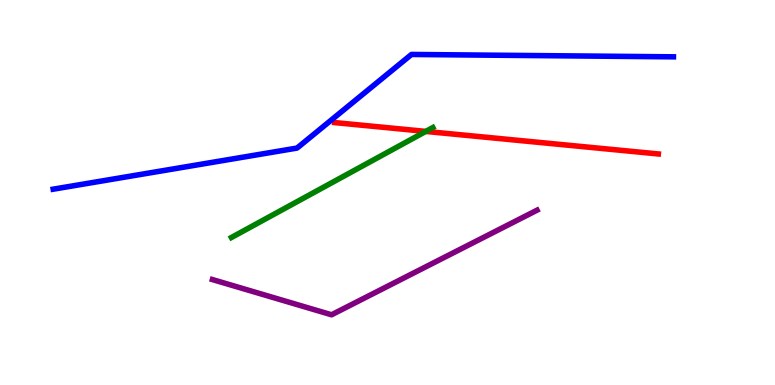[{'lines': ['blue', 'red'], 'intersections': []}, {'lines': ['green', 'red'], 'intersections': [{'x': 5.49, 'y': 6.59}]}, {'lines': ['purple', 'red'], 'intersections': []}, {'lines': ['blue', 'green'], 'intersections': []}, {'lines': ['blue', 'purple'], 'intersections': []}, {'lines': ['green', 'purple'], 'intersections': []}]